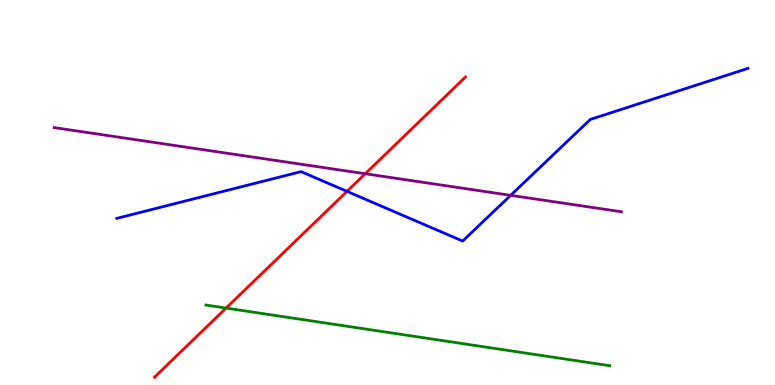[{'lines': ['blue', 'red'], 'intersections': [{'x': 4.48, 'y': 5.03}]}, {'lines': ['green', 'red'], 'intersections': [{'x': 2.92, 'y': 2.0}]}, {'lines': ['purple', 'red'], 'intersections': [{'x': 4.71, 'y': 5.49}]}, {'lines': ['blue', 'green'], 'intersections': []}, {'lines': ['blue', 'purple'], 'intersections': [{'x': 6.59, 'y': 4.93}]}, {'lines': ['green', 'purple'], 'intersections': []}]